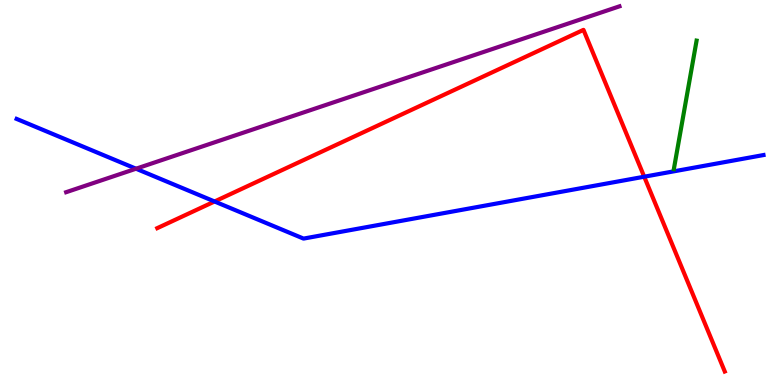[{'lines': ['blue', 'red'], 'intersections': [{'x': 2.77, 'y': 4.77}, {'x': 8.31, 'y': 5.41}]}, {'lines': ['green', 'red'], 'intersections': []}, {'lines': ['purple', 'red'], 'intersections': []}, {'lines': ['blue', 'green'], 'intersections': []}, {'lines': ['blue', 'purple'], 'intersections': [{'x': 1.76, 'y': 5.62}]}, {'lines': ['green', 'purple'], 'intersections': []}]